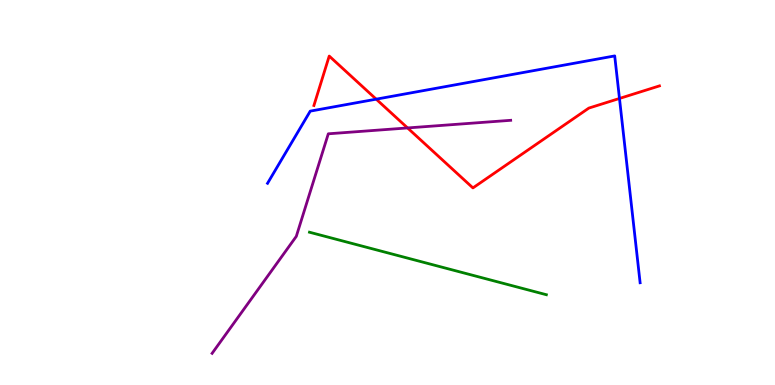[{'lines': ['blue', 'red'], 'intersections': [{'x': 4.85, 'y': 7.42}, {'x': 7.99, 'y': 7.44}]}, {'lines': ['green', 'red'], 'intersections': []}, {'lines': ['purple', 'red'], 'intersections': [{'x': 5.26, 'y': 6.68}]}, {'lines': ['blue', 'green'], 'intersections': []}, {'lines': ['blue', 'purple'], 'intersections': []}, {'lines': ['green', 'purple'], 'intersections': []}]